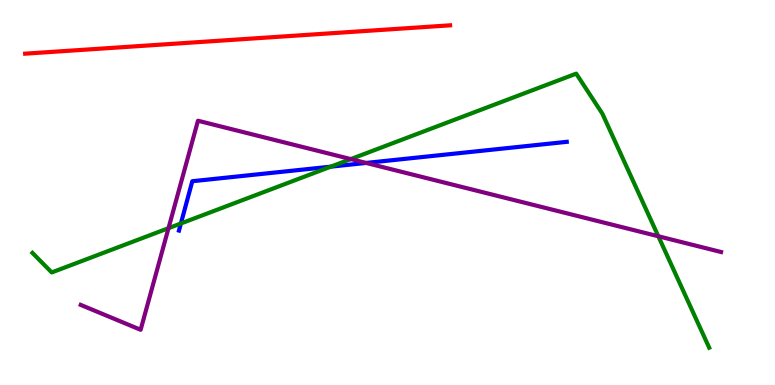[{'lines': ['blue', 'red'], 'intersections': []}, {'lines': ['green', 'red'], 'intersections': []}, {'lines': ['purple', 'red'], 'intersections': []}, {'lines': ['blue', 'green'], 'intersections': [{'x': 2.33, 'y': 4.2}, {'x': 4.27, 'y': 5.67}]}, {'lines': ['blue', 'purple'], 'intersections': [{'x': 4.72, 'y': 5.77}]}, {'lines': ['green', 'purple'], 'intersections': [{'x': 2.17, 'y': 4.07}, {'x': 4.53, 'y': 5.87}, {'x': 8.49, 'y': 3.86}]}]